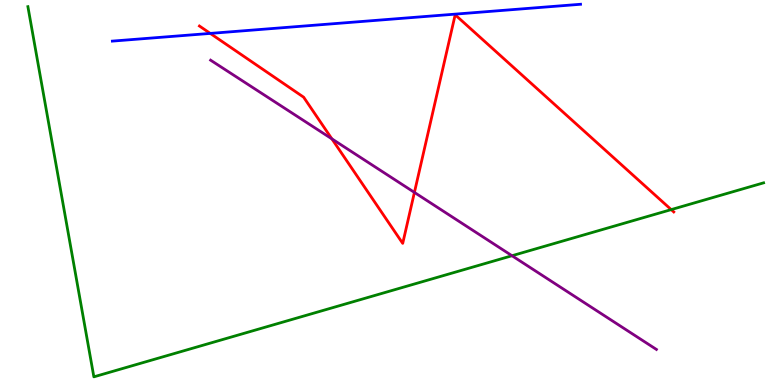[{'lines': ['blue', 'red'], 'intersections': [{'x': 2.71, 'y': 9.13}]}, {'lines': ['green', 'red'], 'intersections': [{'x': 8.66, 'y': 4.56}]}, {'lines': ['purple', 'red'], 'intersections': [{'x': 4.28, 'y': 6.39}, {'x': 5.35, 'y': 5.0}]}, {'lines': ['blue', 'green'], 'intersections': []}, {'lines': ['blue', 'purple'], 'intersections': []}, {'lines': ['green', 'purple'], 'intersections': [{'x': 6.61, 'y': 3.36}]}]